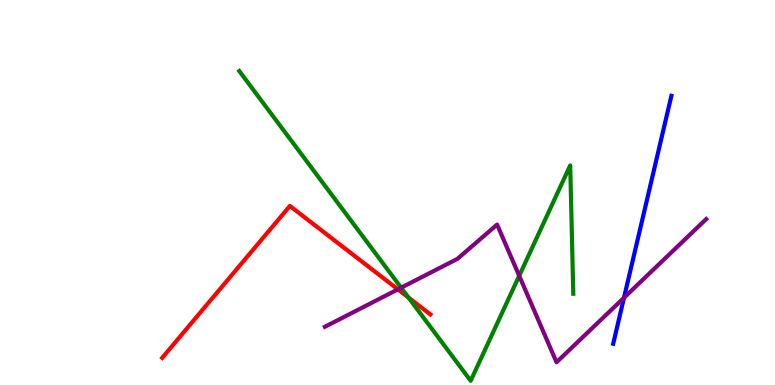[{'lines': ['blue', 'red'], 'intersections': []}, {'lines': ['green', 'red'], 'intersections': [{'x': 5.27, 'y': 2.27}]}, {'lines': ['purple', 'red'], 'intersections': [{'x': 5.13, 'y': 2.48}]}, {'lines': ['blue', 'green'], 'intersections': []}, {'lines': ['blue', 'purple'], 'intersections': [{'x': 8.05, 'y': 2.27}]}, {'lines': ['green', 'purple'], 'intersections': [{'x': 5.18, 'y': 2.53}, {'x': 6.7, 'y': 2.84}]}]